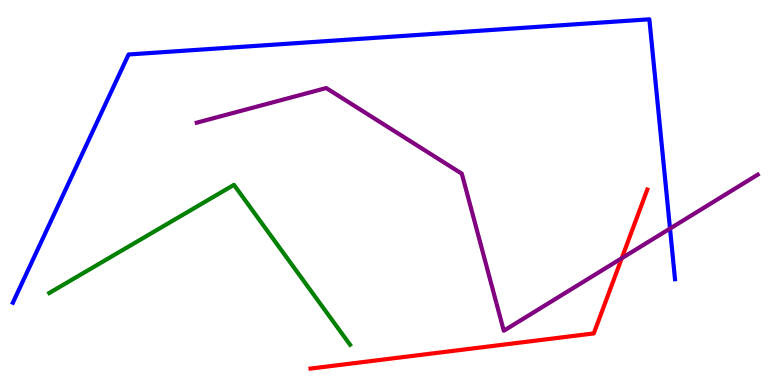[{'lines': ['blue', 'red'], 'intersections': []}, {'lines': ['green', 'red'], 'intersections': []}, {'lines': ['purple', 'red'], 'intersections': [{'x': 8.02, 'y': 3.29}]}, {'lines': ['blue', 'green'], 'intersections': []}, {'lines': ['blue', 'purple'], 'intersections': [{'x': 8.65, 'y': 4.06}]}, {'lines': ['green', 'purple'], 'intersections': []}]